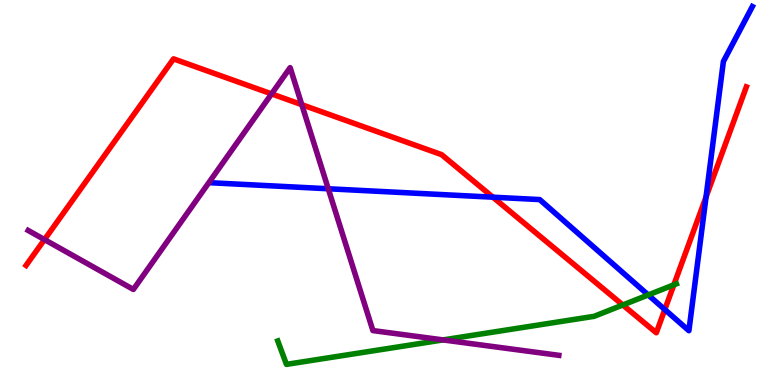[{'lines': ['blue', 'red'], 'intersections': [{'x': 6.36, 'y': 4.88}, {'x': 8.58, 'y': 1.96}, {'x': 9.11, 'y': 4.88}]}, {'lines': ['green', 'red'], 'intersections': [{'x': 8.04, 'y': 2.08}, {'x': 8.7, 'y': 2.6}]}, {'lines': ['purple', 'red'], 'intersections': [{'x': 0.574, 'y': 3.78}, {'x': 3.5, 'y': 7.56}, {'x': 3.89, 'y': 7.28}]}, {'lines': ['blue', 'green'], 'intersections': [{'x': 8.36, 'y': 2.34}]}, {'lines': ['blue', 'purple'], 'intersections': [{'x': 4.24, 'y': 5.1}]}, {'lines': ['green', 'purple'], 'intersections': [{'x': 5.72, 'y': 1.17}]}]